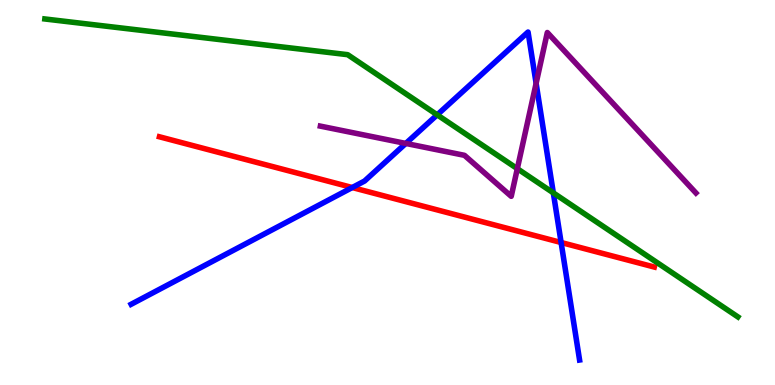[{'lines': ['blue', 'red'], 'intersections': [{'x': 4.55, 'y': 5.13}, {'x': 7.24, 'y': 3.7}]}, {'lines': ['green', 'red'], 'intersections': []}, {'lines': ['purple', 'red'], 'intersections': []}, {'lines': ['blue', 'green'], 'intersections': [{'x': 5.64, 'y': 7.02}, {'x': 7.14, 'y': 4.99}]}, {'lines': ['blue', 'purple'], 'intersections': [{'x': 5.24, 'y': 6.27}, {'x': 6.92, 'y': 7.83}]}, {'lines': ['green', 'purple'], 'intersections': [{'x': 6.68, 'y': 5.62}]}]